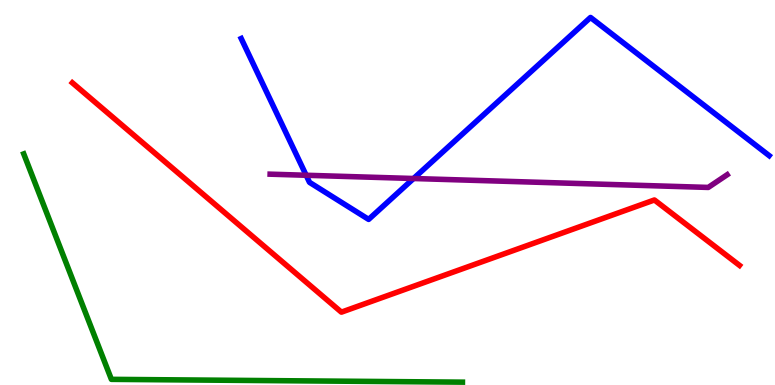[{'lines': ['blue', 'red'], 'intersections': []}, {'lines': ['green', 'red'], 'intersections': []}, {'lines': ['purple', 'red'], 'intersections': []}, {'lines': ['blue', 'green'], 'intersections': []}, {'lines': ['blue', 'purple'], 'intersections': [{'x': 3.95, 'y': 5.45}, {'x': 5.34, 'y': 5.36}]}, {'lines': ['green', 'purple'], 'intersections': []}]